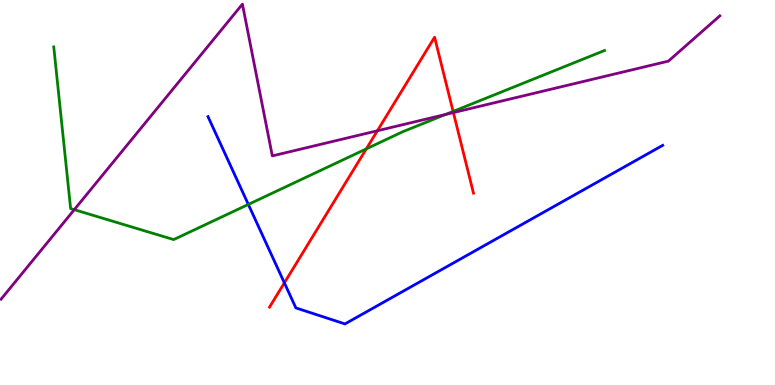[{'lines': ['blue', 'red'], 'intersections': [{'x': 3.67, 'y': 2.65}]}, {'lines': ['green', 'red'], 'intersections': [{'x': 4.73, 'y': 6.13}, {'x': 5.85, 'y': 7.11}]}, {'lines': ['purple', 'red'], 'intersections': [{'x': 4.87, 'y': 6.6}, {'x': 5.85, 'y': 7.08}]}, {'lines': ['blue', 'green'], 'intersections': [{'x': 3.2, 'y': 4.69}]}, {'lines': ['blue', 'purple'], 'intersections': []}, {'lines': ['green', 'purple'], 'intersections': [{'x': 0.959, 'y': 4.55}, {'x': 5.75, 'y': 7.03}]}]